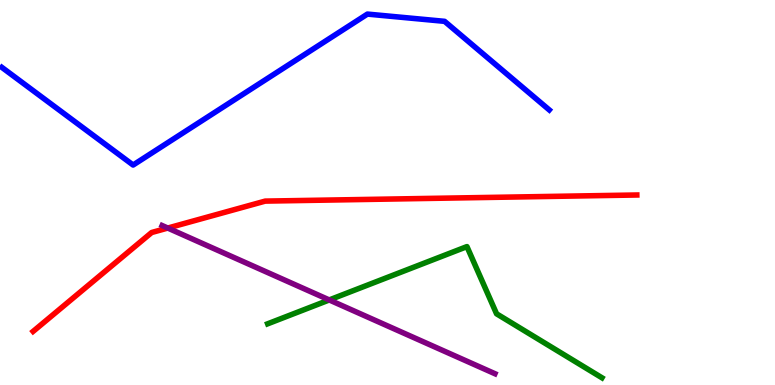[{'lines': ['blue', 'red'], 'intersections': []}, {'lines': ['green', 'red'], 'intersections': []}, {'lines': ['purple', 'red'], 'intersections': [{'x': 2.16, 'y': 4.08}]}, {'lines': ['blue', 'green'], 'intersections': []}, {'lines': ['blue', 'purple'], 'intersections': []}, {'lines': ['green', 'purple'], 'intersections': [{'x': 4.25, 'y': 2.21}]}]